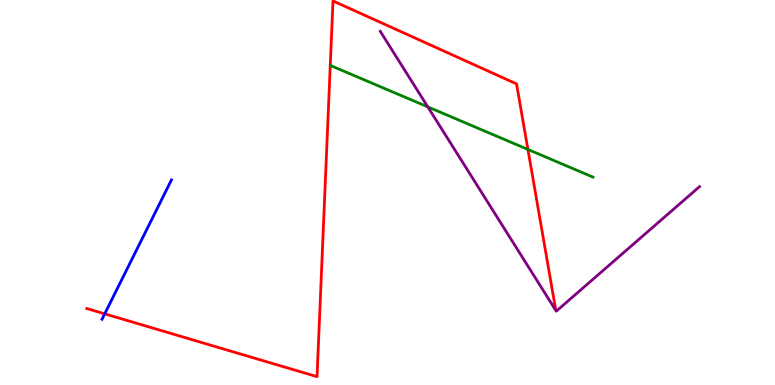[{'lines': ['blue', 'red'], 'intersections': [{'x': 1.35, 'y': 1.85}]}, {'lines': ['green', 'red'], 'intersections': [{'x': 6.81, 'y': 6.12}]}, {'lines': ['purple', 'red'], 'intersections': []}, {'lines': ['blue', 'green'], 'intersections': []}, {'lines': ['blue', 'purple'], 'intersections': []}, {'lines': ['green', 'purple'], 'intersections': [{'x': 5.52, 'y': 7.22}]}]